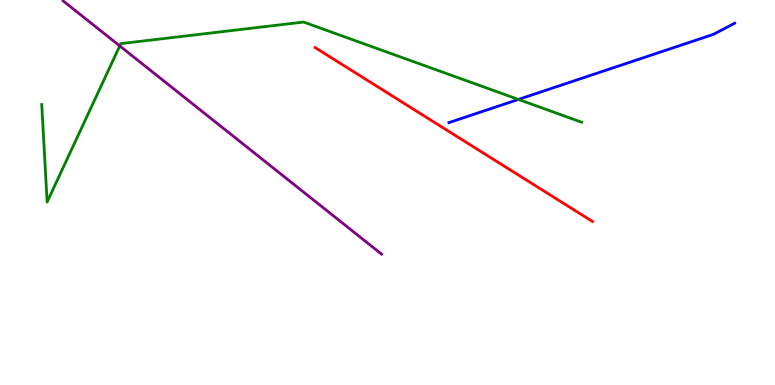[{'lines': ['blue', 'red'], 'intersections': []}, {'lines': ['green', 'red'], 'intersections': []}, {'lines': ['purple', 'red'], 'intersections': []}, {'lines': ['blue', 'green'], 'intersections': [{'x': 6.69, 'y': 7.42}]}, {'lines': ['blue', 'purple'], 'intersections': []}, {'lines': ['green', 'purple'], 'intersections': [{'x': 1.55, 'y': 8.81}]}]